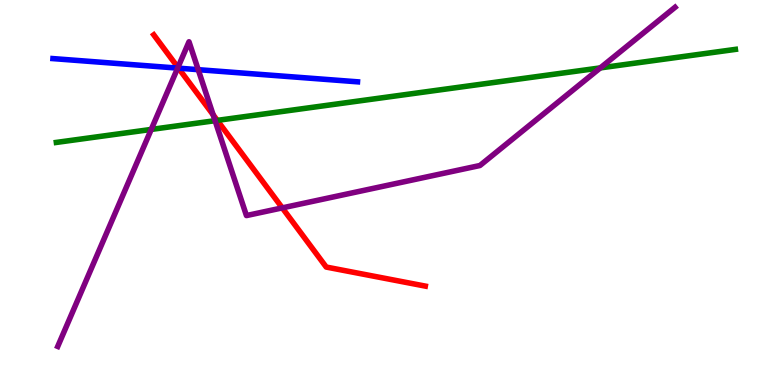[{'lines': ['blue', 'red'], 'intersections': [{'x': 2.3, 'y': 8.23}]}, {'lines': ['green', 'red'], 'intersections': [{'x': 2.8, 'y': 6.87}]}, {'lines': ['purple', 'red'], 'intersections': [{'x': 2.3, 'y': 8.25}, {'x': 2.75, 'y': 7.02}, {'x': 3.64, 'y': 4.6}]}, {'lines': ['blue', 'green'], 'intersections': []}, {'lines': ['blue', 'purple'], 'intersections': [{'x': 2.29, 'y': 8.23}, {'x': 2.56, 'y': 8.19}]}, {'lines': ['green', 'purple'], 'intersections': [{'x': 1.95, 'y': 6.64}, {'x': 2.78, 'y': 6.87}, {'x': 7.75, 'y': 8.24}]}]